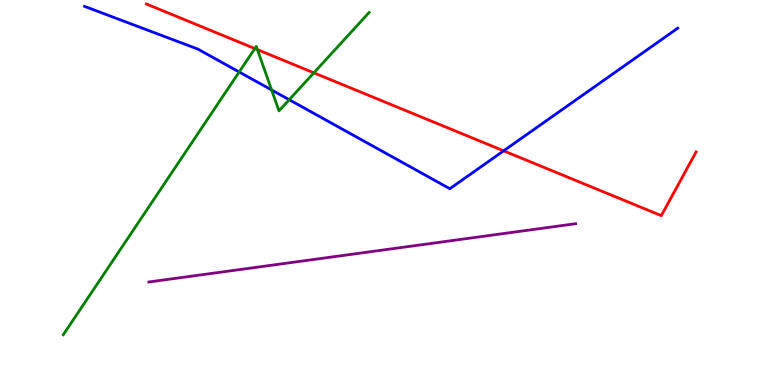[{'lines': ['blue', 'red'], 'intersections': [{'x': 6.5, 'y': 6.08}]}, {'lines': ['green', 'red'], 'intersections': [{'x': 3.29, 'y': 8.74}, {'x': 3.32, 'y': 8.71}, {'x': 4.05, 'y': 8.11}]}, {'lines': ['purple', 'red'], 'intersections': []}, {'lines': ['blue', 'green'], 'intersections': [{'x': 3.09, 'y': 8.13}, {'x': 3.5, 'y': 7.66}, {'x': 3.73, 'y': 7.41}]}, {'lines': ['blue', 'purple'], 'intersections': []}, {'lines': ['green', 'purple'], 'intersections': []}]